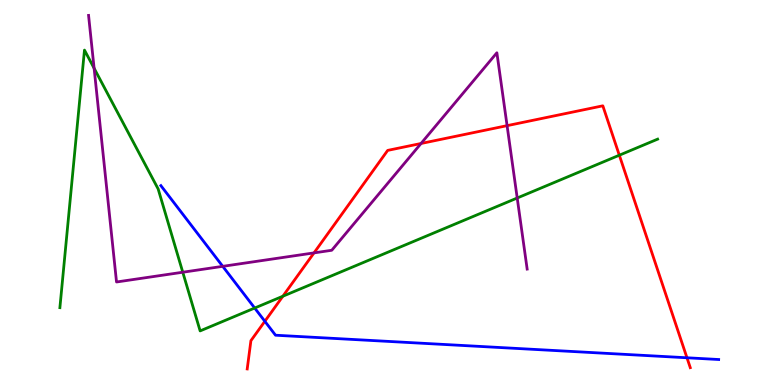[{'lines': ['blue', 'red'], 'intersections': [{'x': 3.42, 'y': 1.65}, {'x': 8.86, 'y': 0.707}]}, {'lines': ['green', 'red'], 'intersections': [{'x': 3.65, 'y': 2.31}, {'x': 7.99, 'y': 5.97}]}, {'lines': ['purple', 'red'], 'intersections': [{'x': 4.05, 'y': 3.43}, {'x': 5.43, 'y': 6.27}, {'x': 6.54, 'y': 6.74}]}, {'lines': ['blue', 'green'], 'intersections': [{'x': 3.29, 'y': 2.0}]}, {'lines': ['blue', 'purple'], 'intersections': [{'x': 2.87, 'y': 3.08}]}, {'lines': ['green', 'purple'], 'intersections': [{'x': 1.21, 'y': 8.23}, {'x': 2.36, 'y': 2.93}, {'x': 6.67, 'y': 4.86}]}]